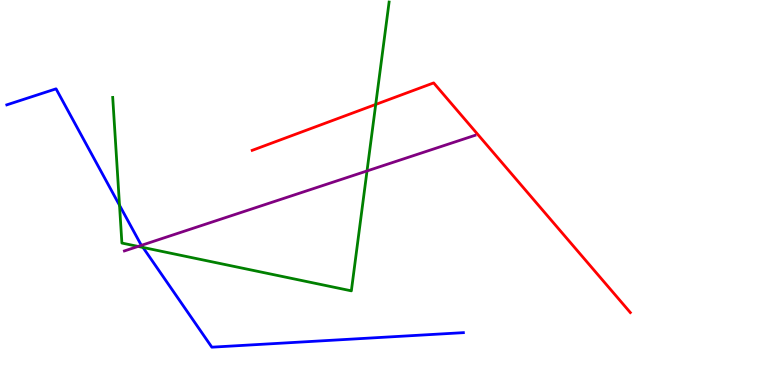[{'lines': ['blue', 'red'], 'intersections': []}, {'lines': ['green', 'red'], 'intersections': [{'x': 4.85, 'y': 7.29}]}, {'lines': ['purple', 'red'], 'intersections': []}, {'lines': ['blue', 'green'], 'intersections': [{'x': 1.54, 'y': 4.67}, {'x': 1.85, 'y': 3.57}]}, {'lines': ['blue', 'purple'], 'intersections': [{'x': 1.83, 'y': 3.63}]}, {'lines': ['green', 'purple'], 'intersections': [{'x': 1.78, 'y': 3.6}, {'x': 4.74, 'y': 5.56}]}]